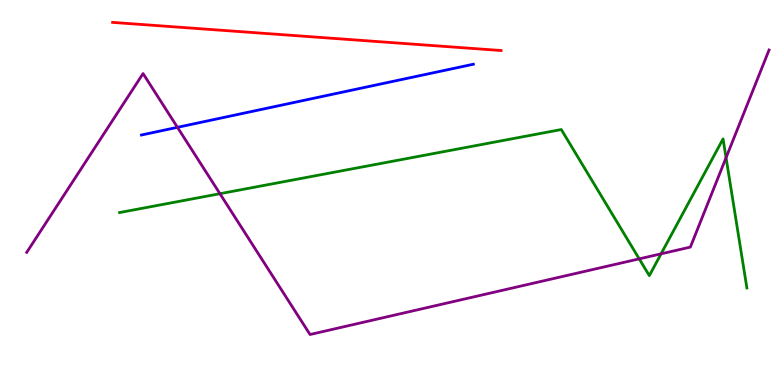[{'lines': ['blue', 'red'], 'intersections': []}, {'lines': ['green', 'red'], 'intersections': []}, {'lines': ['purple', 'red'], 'intersections': []}, {'lines': ['blue', 'green'], 'intersections': []}, {'lines': ['blue', 'purple'], 'intersections': [{'x': 2.29, 'y': 6.69}]}, {'lines': ['green', 'purple'], 'intersections': [{'x': 2.84, 'y': 4.97}, {'x': 8.25, 'y': 3.28}, {'x': 8.53, 'y': 3.41}, {'x': 9.37, 'y': 5.9}]}]